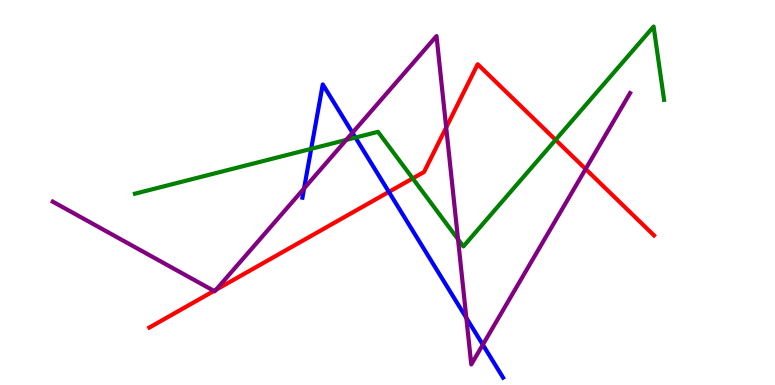[{'lines': ['blue', 'red'], 'intersections': [{'x': 5.02, 'y': 5.02}]}, {'lines': ['green', 'red'], 'intersections': [{'x': 5.33, 'y': 5.37}, {'x': 7.17, 'y': 6.37}]}, {'lines': ['purple', 'red'], 'intersections': [{'x': 2.76, 'y': 2.44}, {'x': 2.79, 'y': 2.47}, {'x': 5.76, 'y': 6.69}, {'x': 7.56, 'y': 5.61}]}, {'lines': ['blue', 'green'], 'intersections': [{'x': 4.02, 'y': 6.13}, {'x': 4.59, 'y': 6.43}]}, {'lines': ['blue', 'purple'], 'intersections': [{'x': 3.92, 'y': 5.1}, {'x': 4.55, 'y': 6.55}, {'x': 6.02, 'y': 1.74}, {'x': 6.23, 'y': 1.05}]}, {'lines': ['green', 'purple'], 'intersections': [{'x': 4.47, 'y': 6.37}, {'x': 5.91, 'y': 3.79}]}]